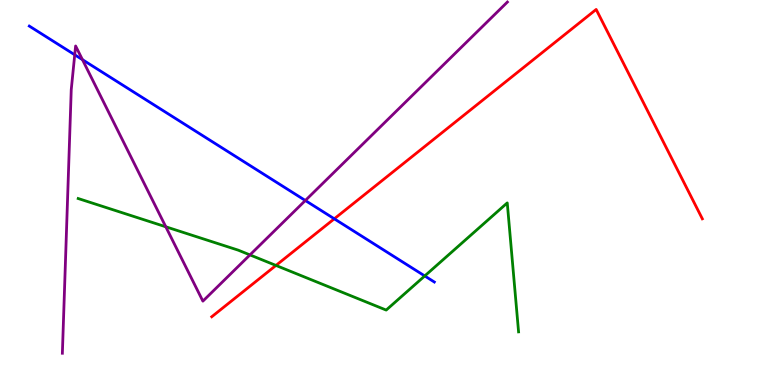[{'lines': ['blue', 'red'], 'intersections': [{'x': 4.31, 'y': 4.32}]}, {'lines': ['green', 'red'], 'intersections': [{'x': 3.56, 'y': 3.11}]}, {'lines': ['purple', 'red'], 'intersections': []}, {'lines': ['blue', 'green'], 'intersections': [{'x': 5.48, 'y': 2.83}]}, {'lines': ['blue', 'purple'], 'intersections': [{'x': 0.964, 'y': 8.58}, {'x': 1.06, 'y': 8.45}, {'x': 3.94, 'y': 4.79}]}, {'lines': ['green', 'purple'], 'intersections': [{'x': 2.14, 'y': 4.11}, {'x': 3.23, 'y': 3.38}]}]